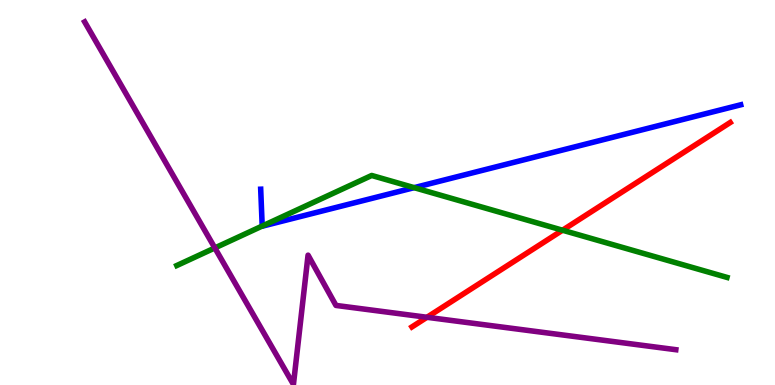[{'lines': ['blue', 'red'], 'intersections': []}, {'lines': ['green', 'red'], 'intersections': [{'x': 7.26, 'y': 4.02}]}, {'lines': ['purple', 'red'], 'intersections': [{'x': 5.51, 'y': 1.76}]}, {'lines': ['blue', 'green'], 'intersections': [{'x': 3.38, 'y': 4.13}, {'x': 5.34, 'y': 5.13}]}, {'lines': ['blue', 'purple'], 'intersections': []}, {'lines': ['green', 'purple'], 'intersections': [{'x': 2.77, 'y': 3.56}]}]